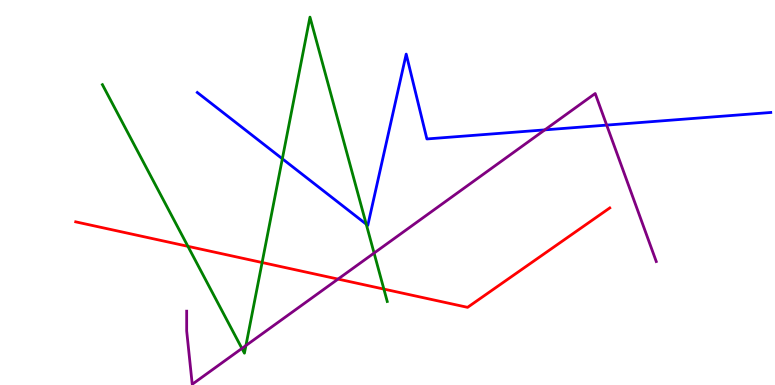[{'lines': ['blue', 'red'], 'intersections': []}, {'lines': ['green', 'red'], 'intersections': [{'x': 2.42, 'y': 3.6}, {'x': 3.38, 'y': 3.18}, {'x': 4.95, 'y': 2.49}]}, {'lines': ['purple', 'red'], 'intersections': [{'x': 4.36, 'y': 2.75}]}, {'lines': ['blue', 'green'], 'intersections': [{'x': 3.64, 'y': 5.88}, {'x': 4.73, 'y': 4.18}]}, {'lines': ['blue', 'purple'], 'intersections': [{'x': 7.03, 'y': 6.63}, {'x': 7.83, 'y': 6.75}]}, {'lines': ['green', 'purple'], 'intersections': [{'x': 3.12, 'y': 0.95}, {'x': 3.17, 'y': 1.02}, {'x': 4.83, 'y': 3.43}]}]